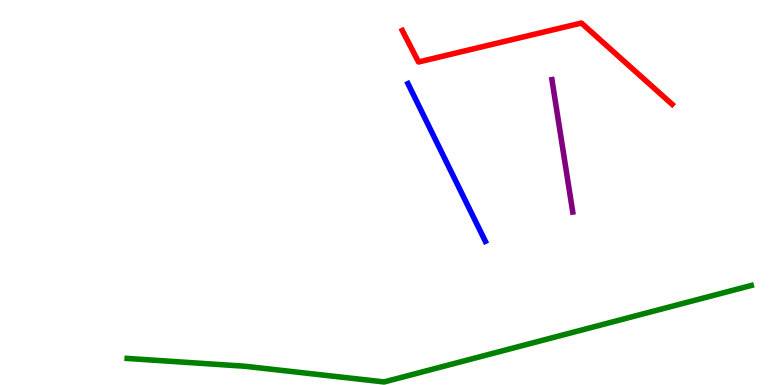[{'lines': ['blue', 'red'], 'intersections': []}, {'lines': ['green', 'red'], 'intersections': []}, {'lines': ['purple', 'red'], 'intersections': []}, {'lines': ['blue', 'green'], 'intersections': []}, {'lines': ['blue', 'purple'], 'intersections': []}, {'lines': ['green', 'purple'], 'intersections': []}]